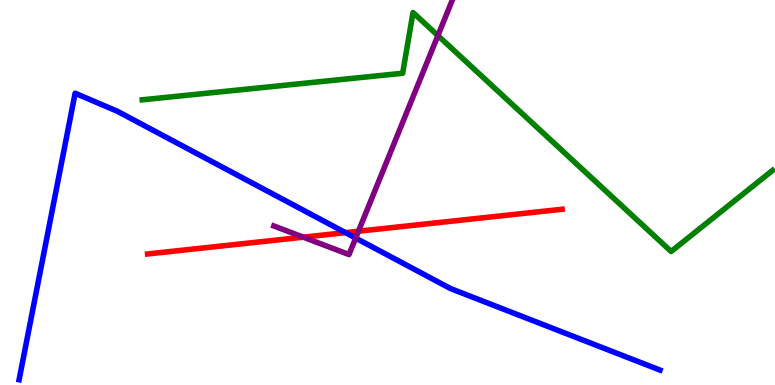[{'lines': ['blue', 'red'], 'intersections': [{'x': 4.46, 'y': 3.96}]}, {'lines': ['green', 'red'], 'intersections': []}, {'lines': ['purple', 'red'], 'intersections': [{'x': 3.91, 'y': 3.84}, {'x': 4.63, 'y': 3.99}]}, {'lines': ['blue', 'green'], 'intersections': []}, {'lines': ['blue', 'purple'], 'intersections': [{'x': 4.59, 'y': 3.82}]}, {'lines': ['green', 'purple'], 'intersections': [{'x': 5.65, 'y': 9.08}]}]